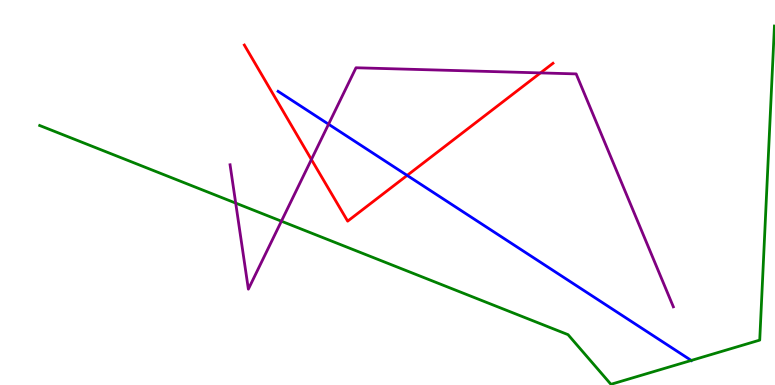[{'lines': ['blue', 'red'], 'intersections': [{'x': 5.25, 'y': 5.44}]}, {'lines': ['green', 'red'], 'intersections': []}, {'lines': ['purple', 'red'], 'intersections': [{'x': 4.02, 'y': 5.86}, {'x': 6.97, 'y': 8.11}]}, {'lines': ['blue', 'green'], 'intersections': [{'x': 8.92, 'y': 0.638}]}, {'lines': ['blue', 'purple'], 'intersections': [{'x': 4.24, 'y': 6.77}]}, {'lines': ['green', 'purple'], 'intersections': [{'x': 3.04, 'y': 4.72}, {'x': 3.63, 'y': 4.25}]}]